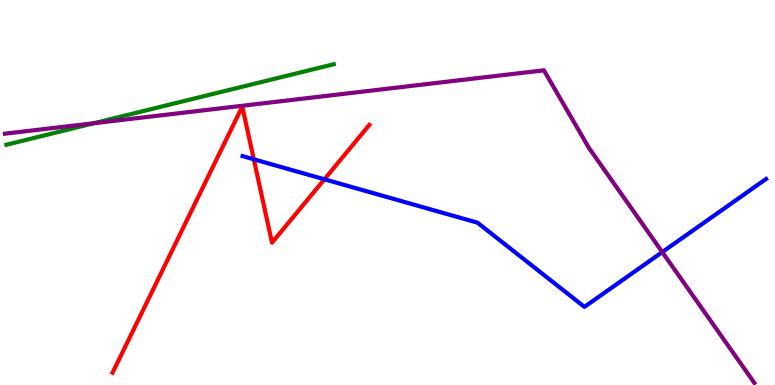[{'lines': ['blue', 'red'], 'intersections': [{'x': 3.27, 'y': 5.86}, {'x': 4.19, 'y': 5.34}]}, {'lines': ['green', 'red'], 'intersections': []}, {'lines': ['purple', 'red'], 'intersections': []}, {'lines': ['blue', 'green'], 'intersections': []}, {'lines': ['blue', 'purple'], 'intersections': [{'x': 8.55, 'y': 3.45}]}, {'lines': ['green', 'purple'], 'intersections': [{'x': 1.21, 'y': 6.8}]}]